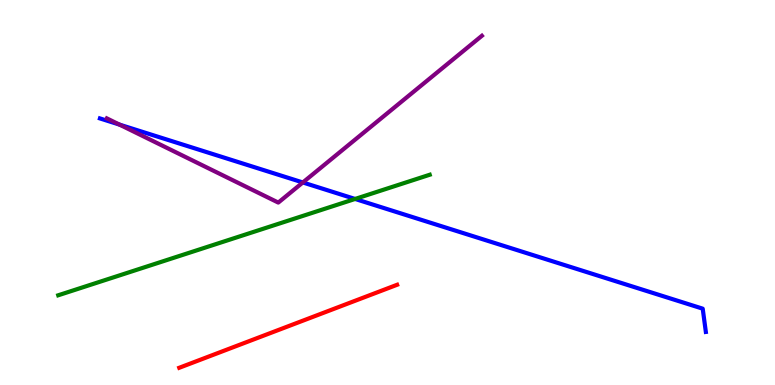[{'lines': ['blue', 'red'], 'intersections': []}, {'lines': ['green', 'red'], 'intersections': []}, {'lines': ['purple', 'red'], 'intersections': []}, {'lines': ['blue', 'green'], 'intersections': [{'x': 4.58, 'y': 4.83}]}, {'lines': ['blue', 'purple'], 'intersections': [{'x': 1.54, 'y': 6.76}, {'x': 3.91, 'y': 5.26}]}, {'lines': ['green', 'purple'], 'intersections': []}]